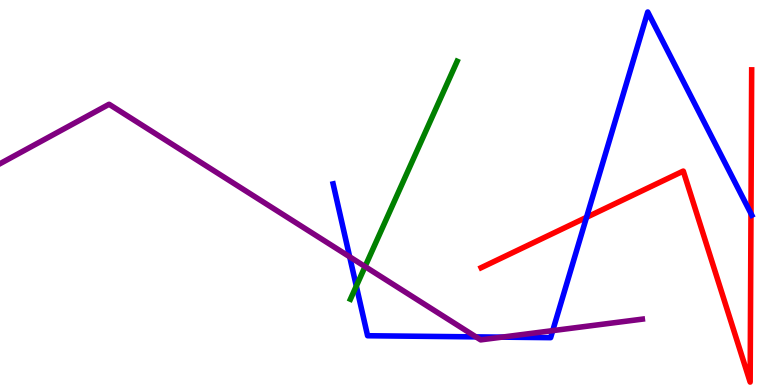[{'lines': ['blue', 'red'], 'intersections': [{'x': 7.57, 'y': 4.35}, {'x': 9.69, 'y': 4.45}]}, {'lines': ['green', 'red'], 'intersections': []}, {'lines': ['purple', 'red'], 'intersections': []}, {'lines': ['blue', 'green'], 'intersections': [{'x': 4.6, 'y': 2.57}]}, {'lines': ['blue', 'purple'], 'intersections': [{'x': 4.51, 'y': 3.33}, {'x': 6.14, 'y': 1.25}, {'x': 6.48, 'y': 1.24}, {'x': 7.13, 'y': 1.41}]}, {'lines': ['green', 'purple'], 'intersections': [{'x': 4.71, 'y': 3.08}]}]